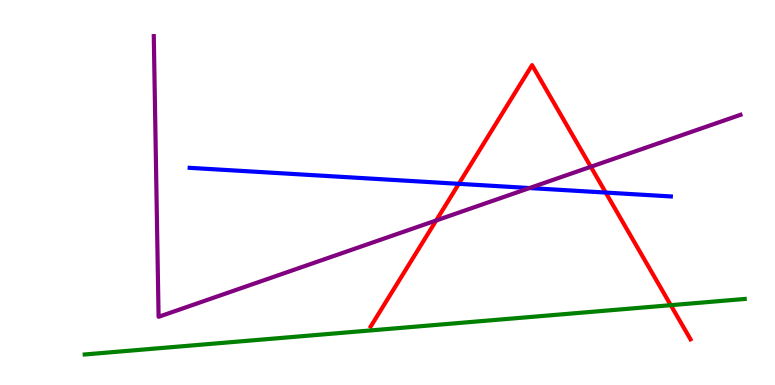[{'lines': ['blue', 'red'], 'intersections': [{'x': 5.92, 'y': 5.23}, {'x': 7.82, 'y': 5.0}]}, {'lines': ['green', 'red'], 'intersections': [{'x': 8.66, 'y': 2.07}]}, {'lines': ['purple', 'red'], 'intersections': [{'x': 5.63, 'y': 4.27}, {'x': 7.62, 'y': 5.67}]}, {'lines': ['blue', 'green'], 'intersections': []}, {'lines': ['blue', 'purple'], 'intersections': [{'x': 6.83, 'y': 5.12}]}, {'lines': ['green', 'purple'], 'intersections': []}]